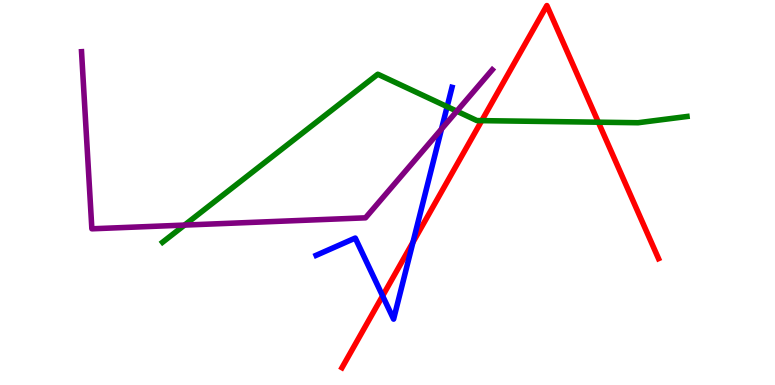[{'lines': ['blue', 'red'], 'intersections': [{'x': 4.94, 'y': 2.31}, {'x': 5.33, 'y': 3.71}]}, {'lines': ['green', 'red'], 'intersections': [{'x': 6.22, 'y': 6.87}, {'x': 7.72, 'y': 6.83}]}, {'lines': ['purple', 'red'], 'intersections': []}, {'lines': ['blue', 'green'], 'intersections': [{'x': 5.77, 'y': 7.23}]}, {'lines': ['blue', 'purple'], 'intersections': [{'x': 5.7, 'y': 6.65}]}, {'lines': ['green', 'purple'], 'intersections': [{'x': 2.38, 'y': 4.15}, {'x': 5.89, 'y': 7.11}]}]